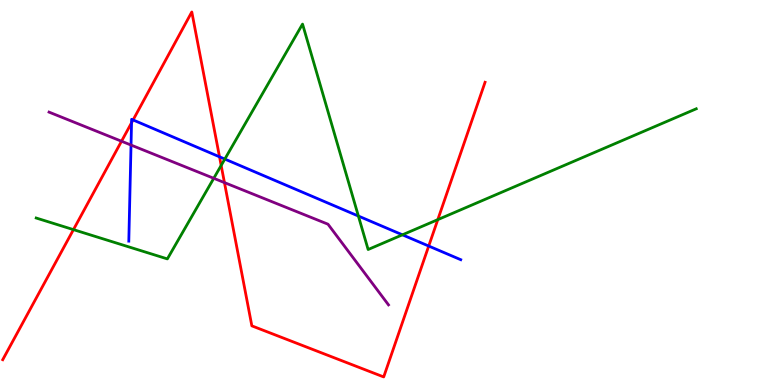[{'lines': ['blue', 'red'], 'intersections': [{'x': 1.7, 'y': 6.81}, {'x': 1.72, 'y': 6.88}, {'x': 2.83, 'y': 5.93}, {'x': 5.53, 'y': 3.61}]}, {'lines': ['green', 'red'], 'intersections': [{'x': 0.948, 'y': 4.04}, {'x': 2.85, 'y': 5.7}, {'x': 5.65, 'y': 4.3}]}, {'lines': ['purple', 'red'], 'intersections': [{'x': 1.57, 'y': 6.33}, {'x': 2.9, 'y': 5.26}]}, {'lines': ['blue', 'green'], 'intersections': [{'x': 2.9, 'y': 5.87}, {'x': 4.62, 'y': 4.39}, {'x': 5.19, 'y': 3.9}]}, {'lines': ['blue', 'purple'], 'intersections': [{'x': 1.69, 'y': 6.23}]}, {'lines': ['green', 'purple'], 'intersections': [{'x': 2.76, 'y': 5.37}]}]